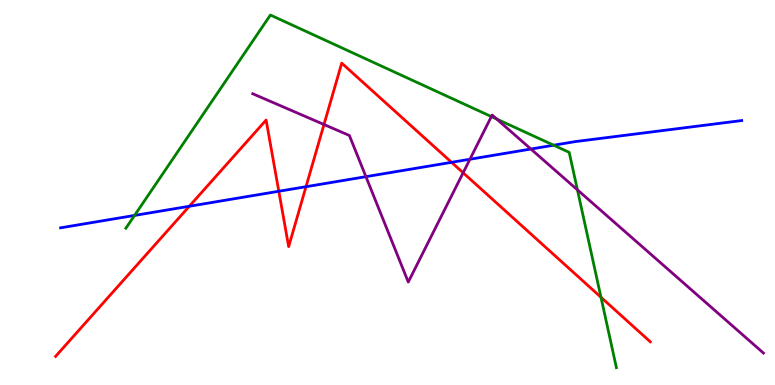[{'lines': ['blue', 'red'], 'intersections': [{'x': 2.44, 'y': 4.64}, {'x': 3.6, 'y': 5.03}, {'x': 3.95, 'y': 5.15}, {'x': 5.83, 'y': 5.78}]}, {'lines': ['green', 'red'], 'intersections': [{'x': 7.75, 'y': 2.28}]}, {'lines': ['purple', 'red'], 'intersections': [{'x': 4.18, 'y': 6.77}, {'x': 5.98, 'y': 5.51}]}, {'lines': ['blue', 'green'], 'intersections': [{'x': 1.74, 'y': 4.4}, {'x': 7.14, 'y': 6.23}]}, {'lines': ['blue', 'purple'], 'intersections': [{'x': 4.72, 'y': 5.41}, {'x': 6.06, 'y': 5.86}, {'x': 6.85, 'y': 6.13}]}, {'lines': ['green', 'purple'], 'intersections': [{'x': 6.34, 'y': 6.97}, {'x': 6.41, 'y': 6.91}, {'x': 7.45, 'y': 5.07}]}]